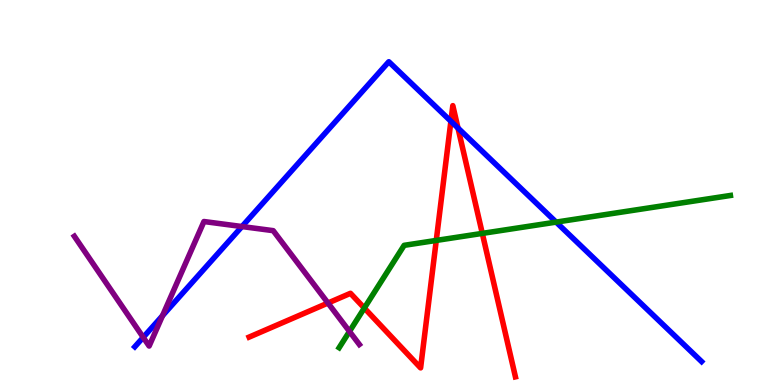[{'lines': ['blue', 'red'], 'intersections': [{'x': 5.82, 'y': 6.85}, {'x': 5.91, 'y': 6.67}]}, {'lines': ['green', 'red'], 'intersections': [{'x': 4.7, 'y': 2.0}, {'x': 5.63, 'y': 3.76}, {'x': 6.22, 'y': 3.94}]}, {'lines': ['purple', 'red'], 'intersections': [{'x': 4.23, 'y': 2.13}]}, {'lines': ['blue', 'green'], 'intersections': [{'x': 7.18, 'y': 4.23}]}, {'lines': ['blue', 'purple'], 'intersections': [{'x': 1.85, 'y': 1.24}, {'x': 2.1, 'y': 1.8}, {'x': 3.12, 'y': 4.12}]}, {'lines': ['green', 'purple'], 'intersections': [{'x': 4.51, 'y': 1.39}]}]